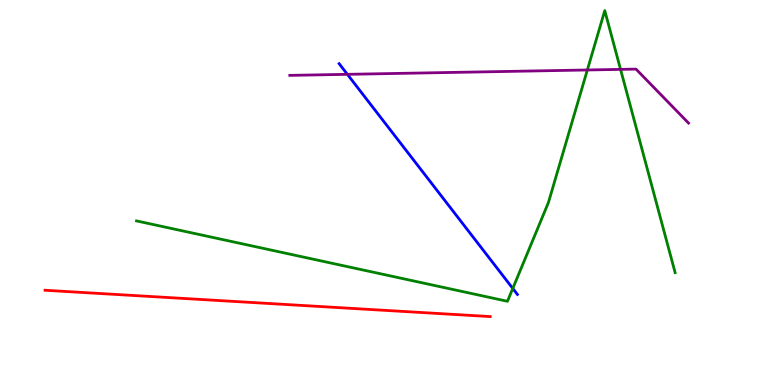[{'lines': ['blue', 'red'], 'intersections': []}, {'lines': ['green', 'red'], 'intersections': []}, {'lines': ['purple', 'red'], 'intersections': []}, {'lines': ['blue', 'green'], 'intersections': [{'x': 6.62, 'y': 2.51}]}, {'lines': ['blue', 'purple'], 'intersections': [{'x': 4.48, 'y': 8.07}]}, {'lines': ['green', 'purple'], 'intersections': [{'x': 7.58, 'y': 8.18}, {'x': 8.01, 'y': 8.2}]}]